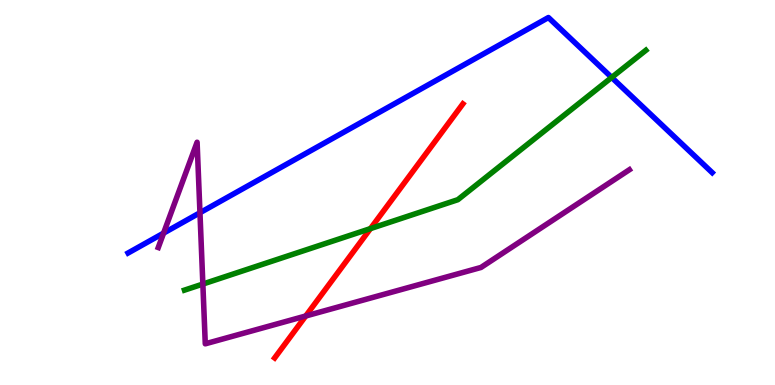[{'lines': ['blue', 'red'], 'intersections': []}, {'lines': ['green', 'red'], 'intersections': [{'x': 4.78, 'y': 4.06}]}, {'lines': ['purple', 'red'], 'intersections': [{'x': 3.94, 'y': 1.79}]}, {'lines': ['blue', 'green'], 'intersections': [{'x': 7.89, 'y': 7.99}]}, {'lines': ['blue', 'purple'], 'intersections': [{'x': 2.11, 'y': 3.95}, {'x': 2.58, 'y': 4.47}]}, {'lines': ['green', 'purple'], 'intersections': [{'x': 2.62, 'y': 2.62}]}]